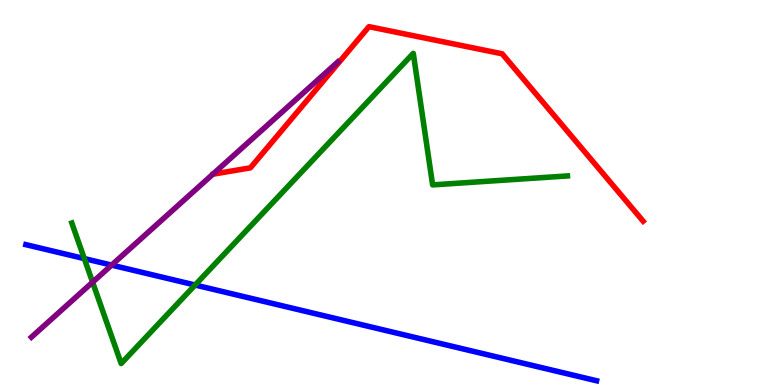[{'lines': ['blue', 'red'], 'intersections': []}, {'lines': ['green', 'red'], 'intersections': []}, {'lines': ['purple', 'red'], 'intersections': []}, {'lines': ['blue', 'green'], 'intersections': [{'x': 1.09, 'y': 3.28}, {'x': 2.52, 'y': 2.6}]}, {'lines': ['blue', 'purple'], 'intersections': [{'x': 1.44, 'y': 3.11}]}, {'lines': ['green', 'purple'], 'intersections': [{'x': 1.19, 'y': 2.67}]}]